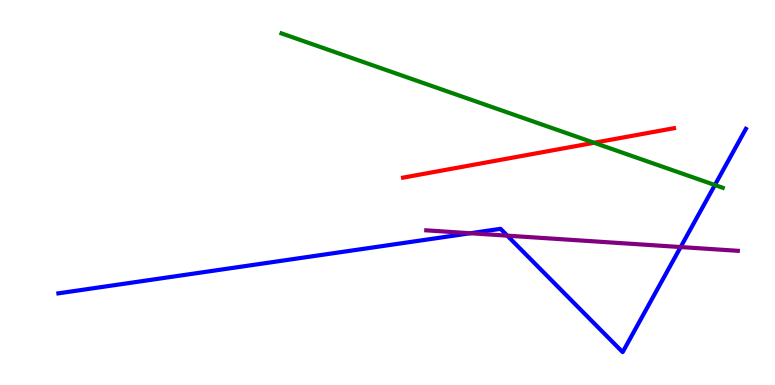[{'lines': ['blue', 'red'], 'intersections': []}, {'lines': ['green', 'red'], 'intersections': [{'x': 7.67, 'y': 6.29}]}, {'lines': ['purple', 'red'], 'intersections': []}, {'lines': ['blue', 'green'], 'intersections': [{'x': 9.22, 'y': 5.19}]}, {'lines': ['blue', 'purple'], 'intersections': [{'x': 6.07, 'y': 3.94}, {'x': 6.55, 'y': 3.88}, {'x': 8.78, 'y': 3.58}]}, {'lines': ['green', 'purple'], 'intersections': []}]